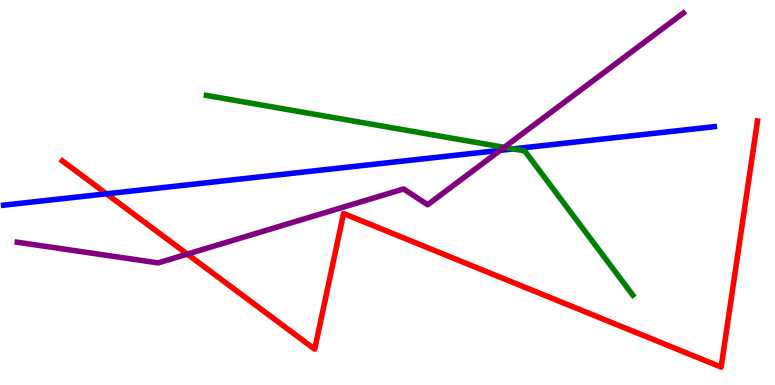[{'lines': ['blue', 'red'], 'intersections': [{'x': 1.37, 'y': 4.97}]}, {'lines': ['green', 'red'], 'intersections': []}, {'lines': ['purple', 'red'], 'intersections': [{'x': 2.42, 'y': 3.4}]}, {'lines': ['blue', 'green'], 'intersections': [{'x': 6.62, 'y': 6.13}]}, {'lines': ['blue', 'purple'], 'intersections': [{'x': 6.45, 'y': 6.1}]}, {'lines': ['green', 'purple'], 'intersections': [{'x': 6.51, 'y': 6.17}]}]